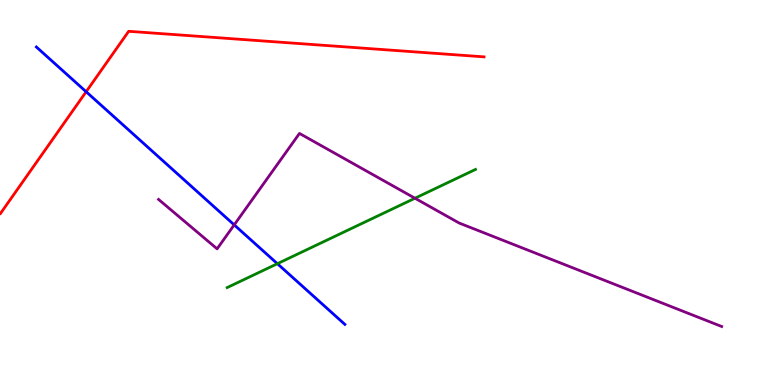[{'lines': ['blue', 'red'], 'intersections': [{'x': 1.11, 'y': 7.62}]}, {'lines': ['green', 'red'], 'intersections': []}, {'lines': ['purple', 'red'], 'intersections': []}, {'lines': ['blue', 'green'], 'intersections': [{'x': 3.58, 'y': 3.15}]}, {'lines': ['blue', 'purple'], 'intersections': [{'x': 3.02, 'y': 4.16}]}, {'lines': ['green', 'purple'], 'intersections': [{'x': 5.35, 'y': 4.85}]}]